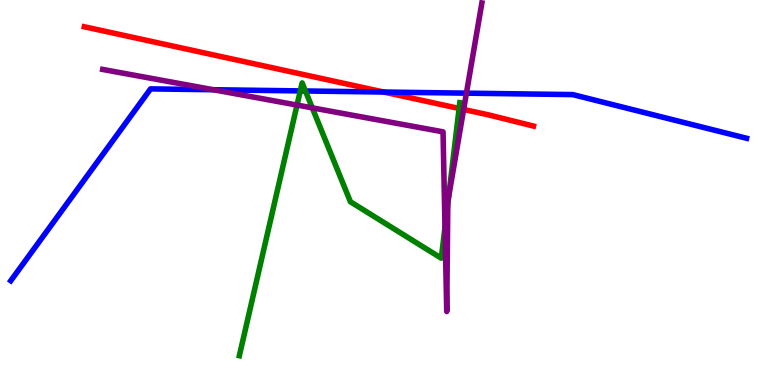[{'lines': ['blue', 'red'], 'intersections': [{'x': 4.95, 'y': 7.61}]}, {'lines': ['green', 'red'], 'intersections': [{'x': 5.92, 'y': 7.18}]}, {'lines': ['purple', 'red'], 'intersections': [{'x': 5.98, 'y': 7.16}]}, {'lines': ['blue', 'green'], 'intersections': [{'x': 3.87, 'y': 7.64}, {'x': 3.94, 'y': 7.64}]}, {'lines': ['blue', 'purple'], 'intersections': [{'x': 2.75, 'y': 7.67}, {'x': 6.02, 'y': 7.58}]}, {'lines': ['green', 'purple'], 'intersections': [{'x': 3.83, 'y': 7.27}, {'x': 4.03, 'y': 7.2}, {'x': 5.74, 'y': 4.1}, {'x': 5.78, 'y': 4.72}, {'x': 5.79, 'y': 4.86}]}]